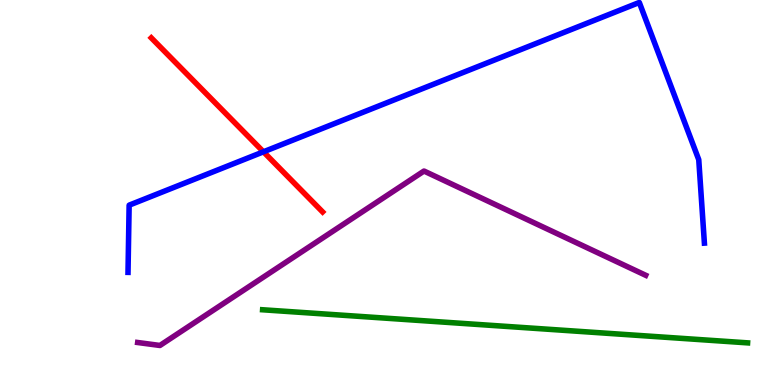[{'lines': ['blue', 'red'], 'intersections': [{'x': 3.4, 'y': 6.06}]}, {'lines': ['green', 'red'], 'intersections': []}, {'lines': ['purple', 'red'], 'intersections': []}, {'lines': ['blue', 'green'], 'intersections': []}, {'lines': ['blue', 'purple'], 'intersections': []}, {'lines': ['green', 'purple'], 'intersections': []}]